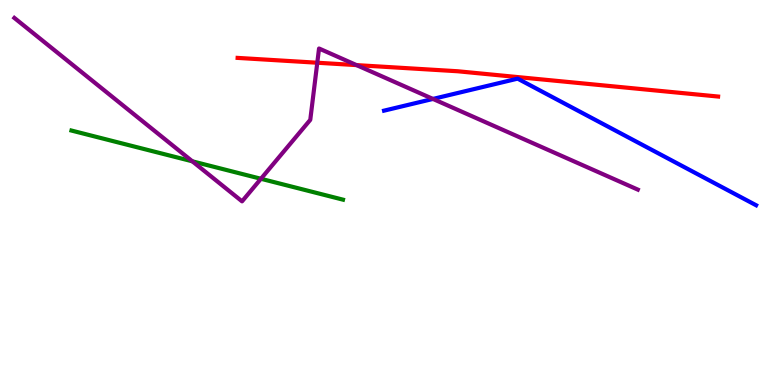[{'lines': ['blue', 'red'], 'intersections': []}, {'lines': ['green', 'red'], 'intersections': []}, {'lines': ['purple', 'red'], 'intersections': [{'x': 4.09, 'y': 8.37}, {'x': 4.6, 'y': 8.31}]}, {'lines': ['blue', 'green'], 'intersections': []}, {'lines': ['blue', 'purple'], 'intersections': [{'x': 5.59, 'y': 7.43}]}, {'lines': ['green', 'purple'], 'intersections': [{'x': 2.48, 'y': 5.81}, {'x': 3.37, 'y': 5.36}]}]